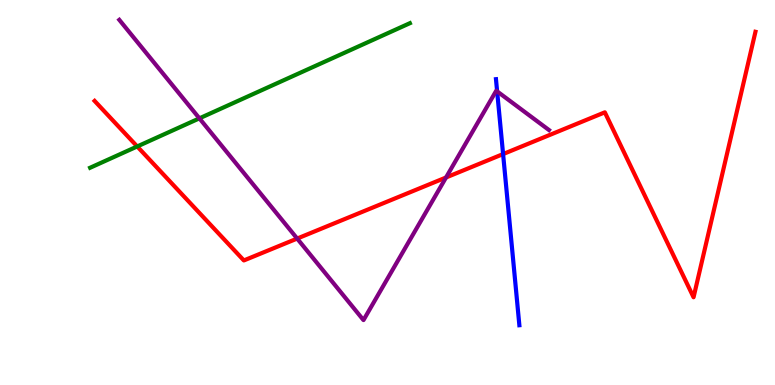[{'lines': ['blue', 'red'], 'intersections': [{'x': 6.49, 'y': 6.0}]}, {'lines': ['green', 'red'], 'intersections': [{'x': 1.77, 'y': 6.2}]}, {'lines': ['purple', 'red'], 'intersections': [{'x': 3.83, 'y': 3.8}, {'x': 5.76, 'y': 5.39}]}, {'lines': ['blue', 'green'], 'intersections': []}, {'lines': ['blue', 'purple'], 'intersections': [{'x': 6.41, 'y': 7.63}]}, {'lines': ['green', 'purple'], 'intersections': [{'x': 2.57, 'y': 6.93}]}]